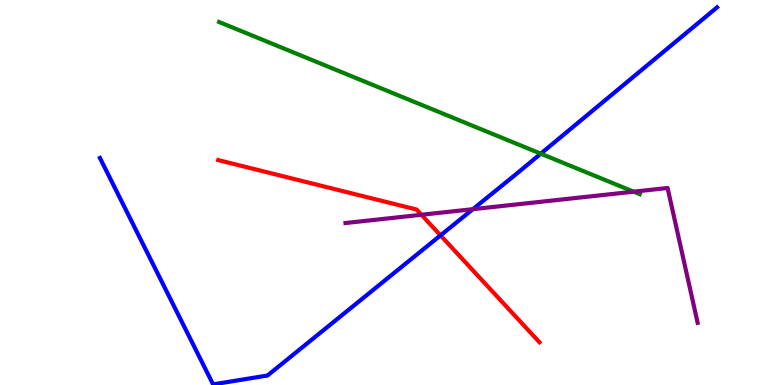[{'lines': ['blue', 'red'], 'intersections': [{'x': 5.68, 'y': 3.89}]}, {'lines': ['green', 'red'], 'intersections': []}, {'lines': ['purple', 'red'], 'intersections': [{'x': 5.44, 'y': 4.42}]}, {'lines': ['blue', 'green'], 'intersections': [{'x': 6.98, 'y': 6.01}]}, {'lines': ['blue', 'purple'], 'intersections': [{'x': 6.1, 'y': 4.57}]}, {'lines': ['green', 'purple'], 'intersections': [{'x': 8.18, 'y': 5.02}]}]